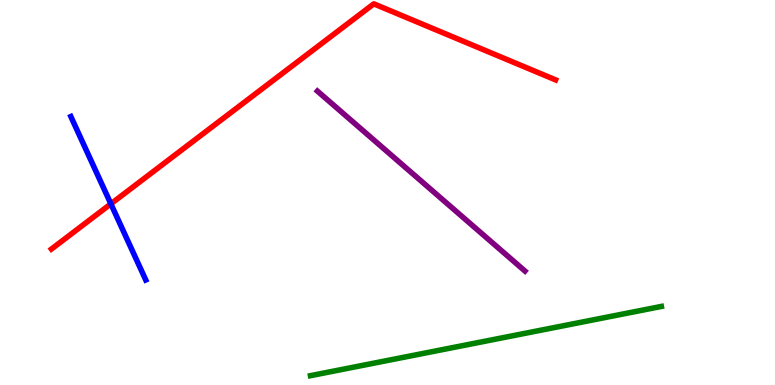[{'lines': ['blue', 'red'], 'intersections': [{'x': 1.43, 'y': 4.71}]}, {'lines': ['green', 'red'], 'intersections': []}, {'lines': ['purple', 'red'], 'intersections': []}, {'lines': ['blue', 'green'], 'intersections': []}, {'lines': ['blue', 'purple'], 'intersections': []}, {'lines': ['green', 'purple'], 'intersections': []}]